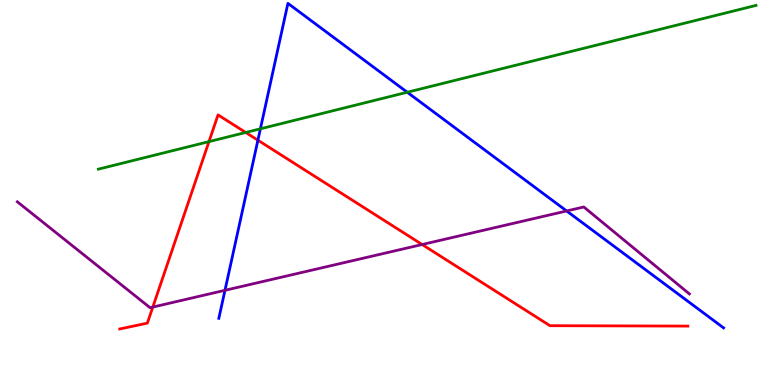[{'lines': ['blue', 'red'], 'intersections': [{'x': 3.33, 'y': 6.36}]}, {'lines': ['green', 'red'], 'intersections': [{'x': 2.7, 'y': 6.32}, {'x': 3.17, 'y': 6.56}]}, {'lines': ['purple', 'red'], 'intersections': [{'x': 1.97, 'y': 2.02}, {'x': 5.45, 'y': 3.65}]}, {'lines': ['blue', 'green'], 'intersections': [{'x': 3.36, 'y': 6.65}, {'x': 5.25, 'y': 7.6}]}, {'lines': ['blue', 'purple'], 'intersections': [{'x': 2.9, 'y': 2.46}, {'x': 7.31, 'y': 4.52}]}, {'lines': ['green', 'purple'], 'intersections': []}]